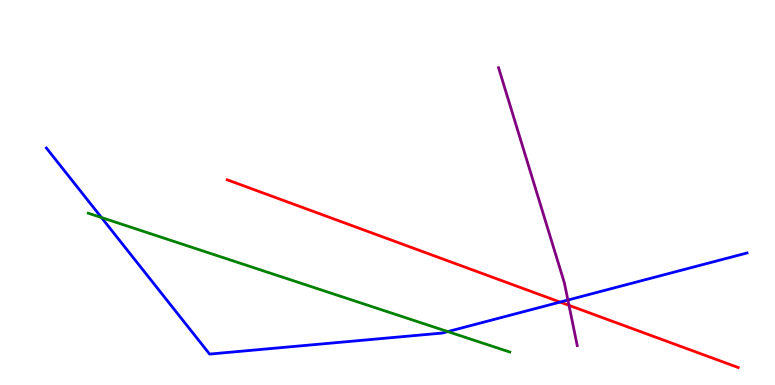[{'lines': ['blue', 'red'], 'intersections': [{'x': 7.23, 'y': 2.15}]}, {'lines': ['green', 'red'], 'intersections': []}, {'lines': ['purple', 'red'], 'intersections': [{'x': 7.34, 'y': 2.07}]}, {'lines': ['blue', 'green'], 'intersections': [{'x': 1.31, 'y': 4.35}, {'x': 5.78, 'y': 1.39}]}, {'lines': ['blue', 'purple'], 'intersections': [{'x': 7.33, 'y': 2.21}]}, {'lines': ['green', 'purple'], 'intersections': []}]